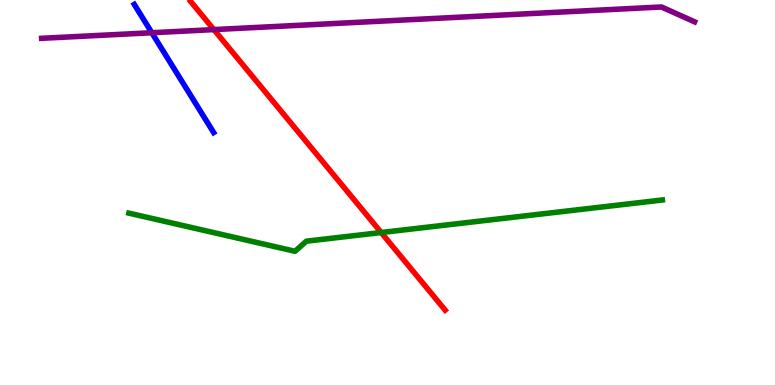[{'lines': ['blue', 'red'], 'intersections': []}, {'lines': ['green', 'red'], 'intersections': [{'x': 4.92, 'y': 3.96}]}, {'lines': ['purple', 'red'], 'intersections': [{'x': 2.76, 'y': 9.23}]}, {'lines': ['blue', 'green'], 'intersections': []}, {'lines': ['blue', 'purple'], 'intersections': [{'x': 1.96, 'y': 9.15}]}, {'lines': ['green', 'purple'], 'intersections': []}]